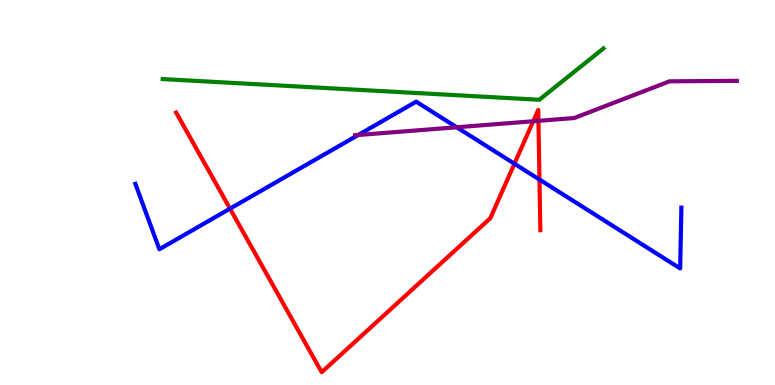[{'lines': ['blue', 'red'], 'intersections': [{'x': 2.97, 'y': 4.58}, {'x': 6.64, 'y': 5.75}, {'x': 6.96, 'y': 5.34}]}, {'lines': ['green', 'red'], 'intersections': []}, {'lines': ['purple', 'red'], 'intersections': [{'x': 6.88, 'y': 6.85}, {'x': 6.95, 'y': 6.86}]}, {'lines': ['blue', 'green'], 'intersections': []}, {'lines': ['blue', 'purple'], 'intersections': [{'x': 4.62, 'y': 6.49}, {'x': 5.89, 'y': 6.69}]}, {'lines': ['green', 'purple'], 'intersections': []}]